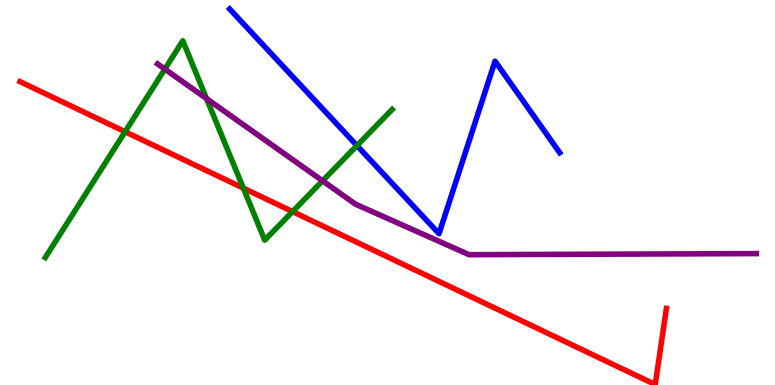[{'lines': ['blue', 'red'], 'intersections': []}, {'lines': ['green', 'red'], 'intersections': [{'x': 1.61, 'y': 6.58}, {'x': 3.14, 'y': 5.11}, {'x': 3.78, 'y': 4.5}]}, {'lines': ['purple', 'red'], 'intersections': []}, {'lines': ['blue', 'green'], 'intersections': [{'x': 4.61, 'y': 6.22}]}, {'lines': ['blue', 'purple'], 'intersections': []}, {'lines': ['green', 'purple'], 'intersections': [{'x': 2.13, 'y': 8.21}, {'x': 2.67, 'y': 7.44}, {'x': 4.16, 'y': 5.3}]}]